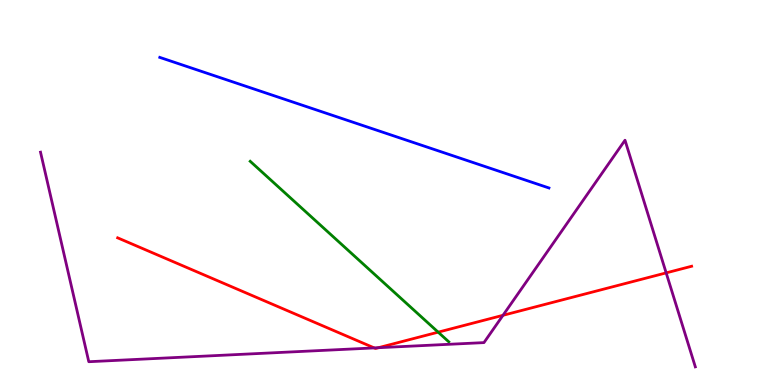[{'lines': ['blue', 'red'], 'intersections': []}, {'lines': ['green', 'red'], 'intersections': [{'x': 5.65, 'y': 1.37}]}, {'lines': ['purple', 'red'], 'intersections': [{'x': 4.83, 'y': 0.963}, {'x': 4.88, 'y': 0.968}, {'x': 6.49, 'y': 1.81}, {'x': 8.6, 'y': 2.91}]}, {'lines': ['blue', 'green'], 'intersections': []}, {'lines': ['blue', 'purple'], 'intersections': []}, {'lines': ['green', 'purple'], 'intersections': []}]